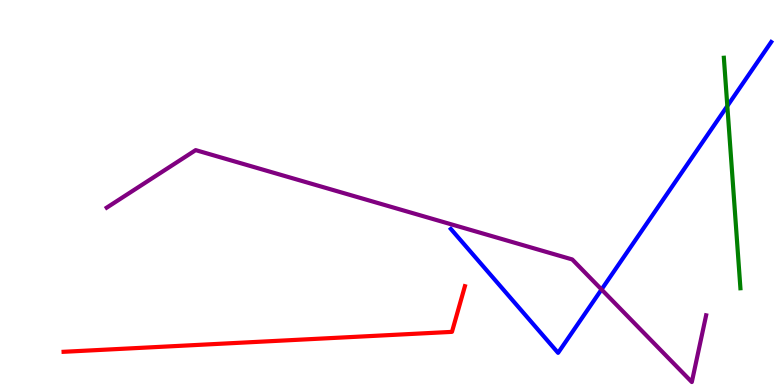[{'lines': ['blue', 'red'], 'intersections': []}, {'lines': ['green', 'red'], 'intersections': []}, {'lines': ['purple', 'red'], 'intersections': []}, {'lines': ['blue', 'green'], 'intersections': [{'x': 9.38, 'y': 7.25}]}, {'lines': ['blue', 'purple'], 'intersections': [{'x': 7.76, 'y': 2.48}]}, {'lines': ['green', 'purple'], 'intersections': []}]